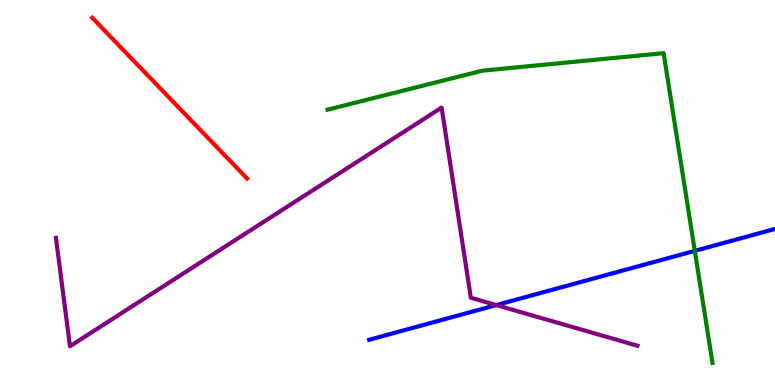[{'lines': ['blue', 'red'], 'intersections': []}, {'lines': ['green', 'red'], 'intersections': []}, {'lines': ['purple', 'red'], 'intersections': []}, {'lines': ['blue', 'green'], 'intersections': [{'x': 8.97, 'y': 3.48}]}, {'lines': ['blue', 'purple'], 'intersections': [{'x': 6.4, 'y': 2.08}]}, {'lines': ['green', 'purple'], 'intersections': []}]